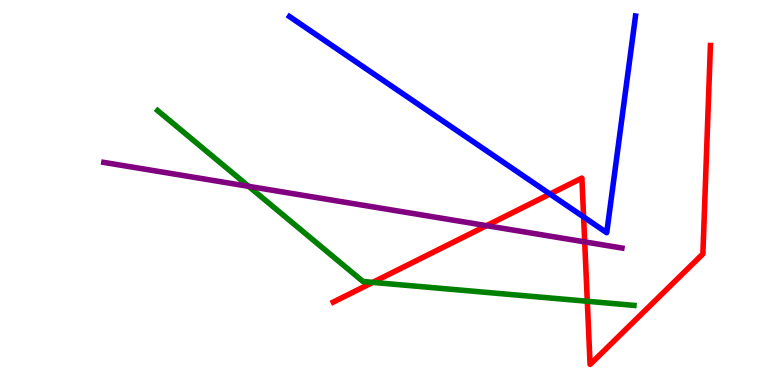[{'lines': ['blue', 'red'], 'intersections': [{'x': 7.1, 'y': 4.96}, {'x': 7.53, 'y': 4.37}]}, {'lines': ['green', 'red'], 'intersections': [{'x': 4.81, 'y': 2.67}, {'x': 7.58, 'y': 2.17}]}, {'lines': ['purple', 'red'], 'intersections': [{'x': 6.28, 'y': 4.14}, {'x': 7.54, 'y': 3.72}]}, {'lines': ['blue', 'green'], 'intersections': []}, {'lines': ['blue', 'purple'], 'intersections': []}, {'lines': ['green', 'purple'], 'intersections': [{'x': 3.21, 'y': 5.16}]}]